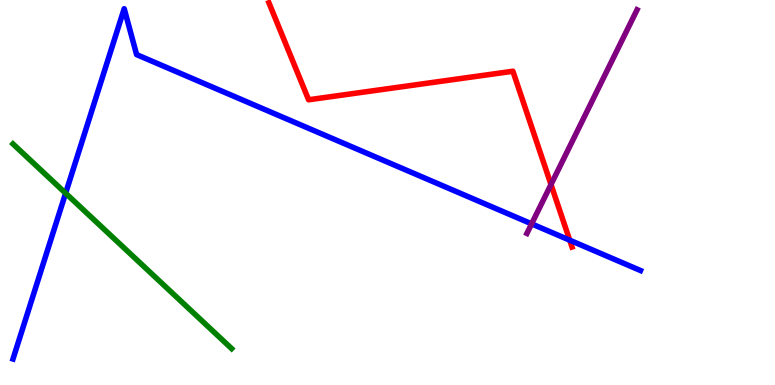[{'lines': ['blue', 'red'], 'intersections': [{'x': 7.35, 'y': 3.76}]}, {'lines': ['green', 'red'], 'intersections': []}, {'lines': ['purple', 'red'], 'intersections': [{'x': 7.11, 'y': 5.21}]}, {'lines': ['blue', 'green'], 'intersections': [{'x': 0.847, 'y': 4.98}]}, {'lines': ['blue', 'purple'], 'intersections': [{'x': 6.86, 'y': 4.19}]}, {'lines': ['green', 'purple'], 'intersections': []}]